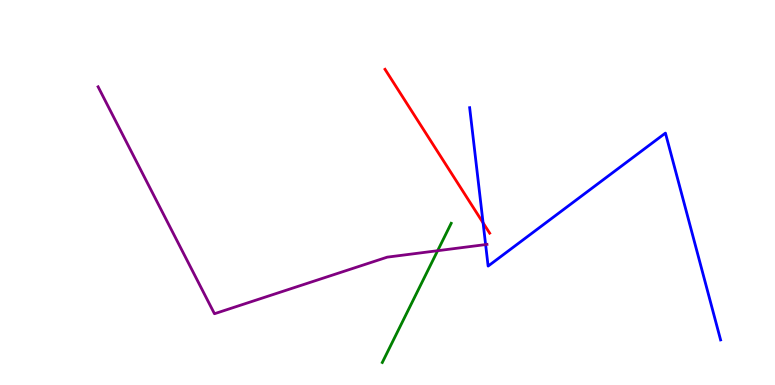[{'lines': ['blue', 'red'], 'intersections': [{'x': 6.23, 'y': 4.21}]}, {'lines': ['green', 'red'], 'intersections': []}, {'lines': ['purple', 'red'], 'intersections': []}, {'lines': ['blue', 'green'], 'intersections': []}, {'lines': ['blue', 'purple'], 'intersections': [{'x': 6.27, 'y': 3.65}]}, {'lines': ['green', 'purple'], 'intersections': [{'x': 5.65, 'y': 3.49}]}]